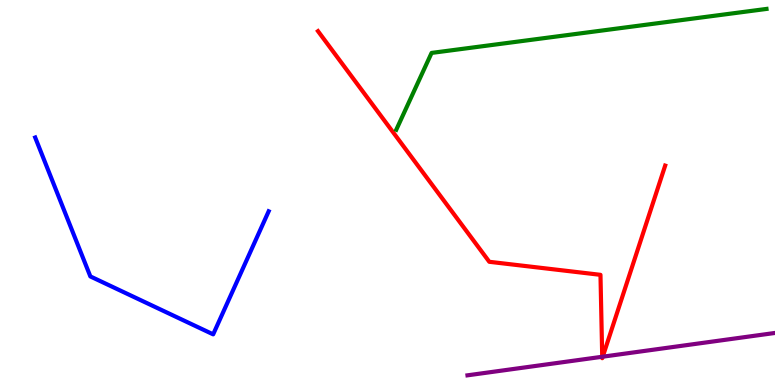[{'lines': ['blue', 'red'], 'intersections': []}, {'lines': ['green', 'red'], 'intersections': []}, {'lines': ['purple', 'red'], 'intersections': [{'x': 7.77, 'y': 0.733}, {'x': 7.78, 'y': 0.735}]}, {'lines': ['blue', 'green'], 'intersections': []}, {'lines': ['blue', 'purple'], 'intersections': []}, {'lines': ['green', 'purple'], 'intersections': []}]